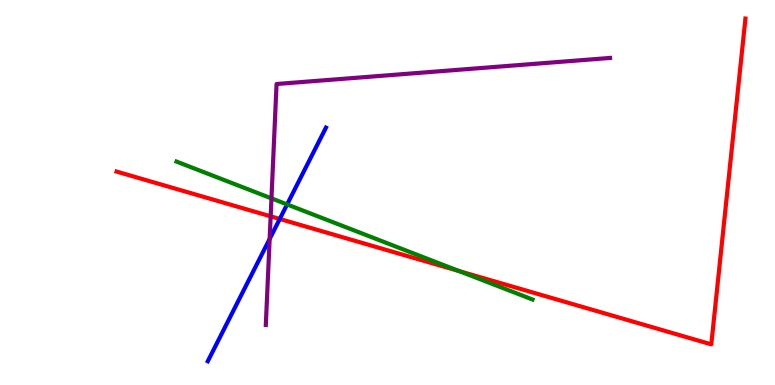[{'lines': ['blue', 'red'], 'intersections': [{'x': 3.61, 'y': 4.31}]}, {'lines': ['green', 'red'], 'intersections': [{'x': 5.92, 'y': 2.96}]}, {'lines': ['purple', 'red'], 'intersections': [{'x': 3.49, 'y': 4.38}]}, {'lines': ['blue', 'green'], 'intersections': [{'x': 3.7, 'y': 4.69}]}, {'lines': ['blue', 'purple'], 'intersections': [{'x': 3.48, 'y': 3.79}]}, {'lines': ['green', 'purple'], 'intersections': [{'x': 3.5, 'y': 4.85}]}]